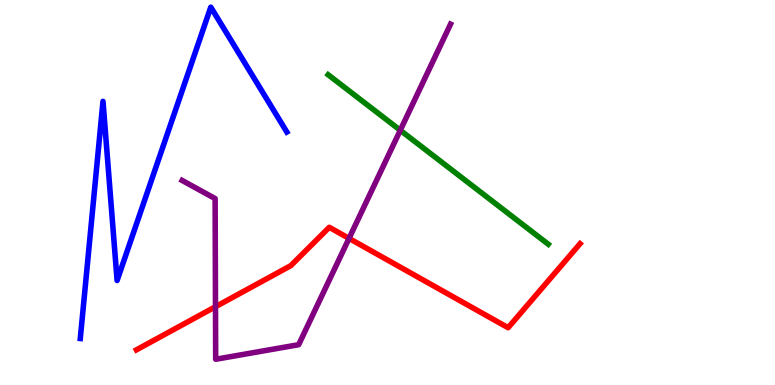[{'lines': ['blue', 'red'], 'intersections': []}, {'lines': ['green', 'red'], 'intersections': []}, {'lines': ['purple', 'red'], 'intersections': [{'x': 2.78, 'y': 2.03}, {'x': 4.5, 'y': 3.81}]}, {'lines': ['blue', 'green'], 'intersections': []}, {'lines': ['blue', 'purple'], 'intersections': []}, {'lines': ['green', 'purple'], 'intersections': [{'x': 5.16, 'y': 6.62}]}]